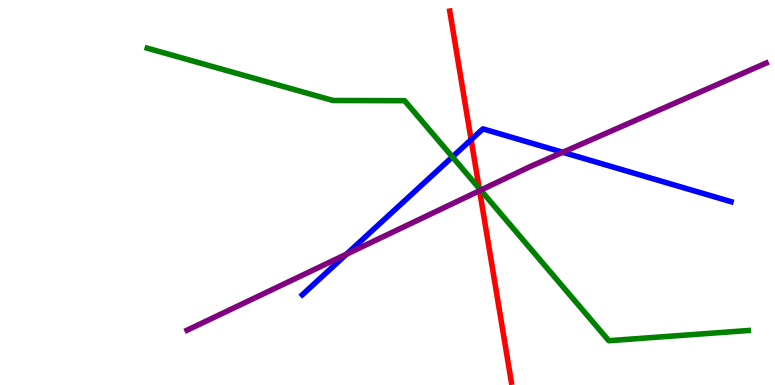[{'lines': ['blue', 'red'], 'intersections': [{'x': 6.08, 'y': 6.37}]}, {'lines': ['green', 'red'], 'intersections': [{'x': 6.18, 'y': 5.11}]}, {'lines': ['purple', 'red'], 'intersections': [{'x': 6.19, 'y': 5.05}]}, {'lines': ['blue', 'green'], 'intersections': [{'x': 5.84, 'y': 5.92}]}, {'lines': ['blue', 'purple'], 'intersections': [{'x': 4.47, 'y': 3.4}, {'x': 7.26, 'y': 6.04}]}, {'lines': ['green', 'purple'], 'intersections': [{'x': 6.2, 'y': 5.06}]}]